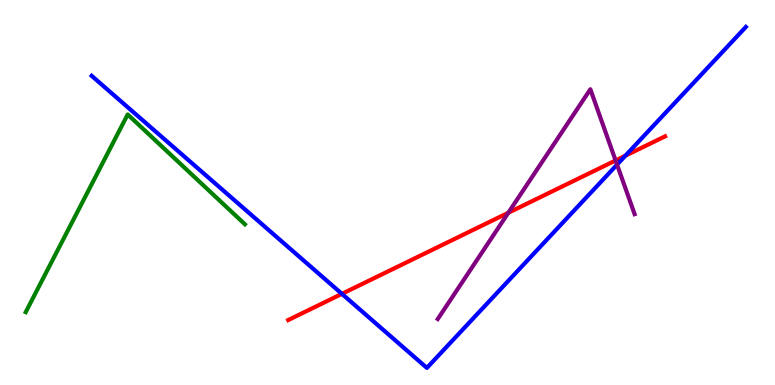[{'lines': ['blue', 'red'], 'intersections': [{'x': 4.41, 'y': 2.37}, {'x': 8.07, 'y': 5.96}]}, {'lines': ['green', 'red'], 'intersections': []}, {'lines': ['purple', 'red'], 'intersections': [{'x': 6.56, 'y': 4.47}, {'x': 7.94, 'y': 5.83}]}, {'lines': ['blue', 'green'], 'intersections': []}, {'lines': ['blue', 'purple'], 'intersections': [{'x': 7.96, 'y': 5.72}]}, {'lines': ['green', 'purple'], 'intersections': []}]